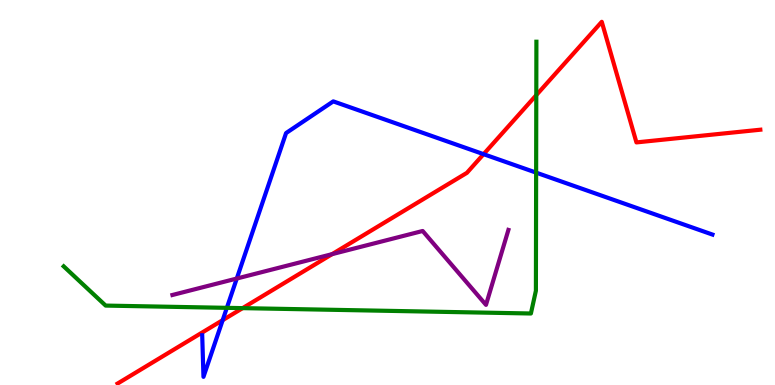[{'lines': ['blue', 'red'], 'intersections': [{'x': 2.87, 'y': 1.68}, {'x': 6.24, 'y': 6.0}]}, {'lines': ['green', 'red'], 'intersections': [{'x': 3.13, 'y': 2.0}, {'x': 6.92, 'y': 7.53}]}, {'lines': ['purple', 'red'], 'intersections': [{'x': 4.29, 'y': 3.4}]}, {'lines': ['blue', 'green'], 'intersections': [{'x': 2.93, 'y': 2.0}, {'x': 6.92, 'y': 5.52}]}, {'lines': ['blue', 'purple'], 'intersections': [{'x': 3.06, 'y': 2.77}]}, {'lines': ['green', 'purple'], 'intersections': []}]